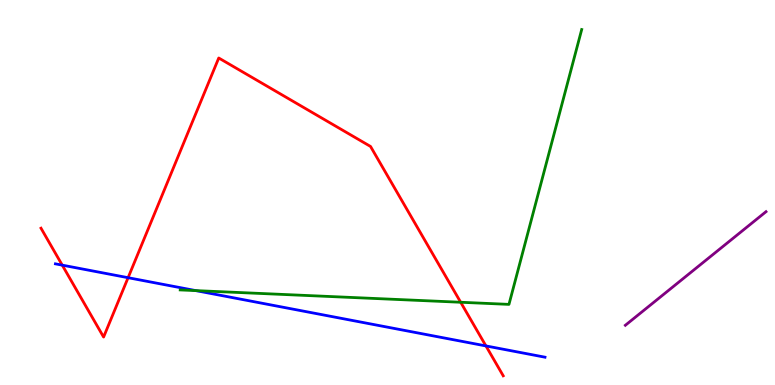[{'lines': ['blue', 'red'], 'intersections': [{'x': 0.803, 'y': 3.11}, {'x': 1.65, 'y': 2.79}, {'x': 6.27, 'y': 1.01}]}, {'lines': ['green', 'red'], 'intersections': [{'x': 5.94, 'y': 2.15}]}, {'lines': ['purple', 'red'], 'intersections': []}, {'lines': ['blue', 'green'], 'intersections': [{'x': 2.53, 'y': 2.45}]}, {'lines': ['blue', 'purple'], 'intersections': []}, {'lines': ['green', 'purple'], 'intersections': []}]